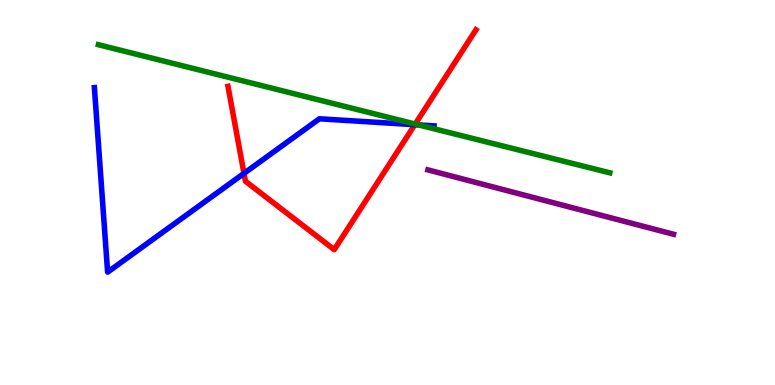[{'lines': ['blue', 'red'], 'intersections': [{'x': 3.15, 'y': 5.5}, {'x': 5.35, 'y': 6.76}]}, {'lines': ['green', 'red'], 'intersections': [{'x': 5.36, 'y': 6.78}]}, {'lines': ['purple', 'red'], 'intersections': []}, {'lines': ['blue', 'green'], 'intersections': [{'x': 5.4, 'y': 6.75}]}, {'lines': ['blue', 'purple'], 'intersections': []}, {'lines': ['green', 'purple'], 'intersections': []}]